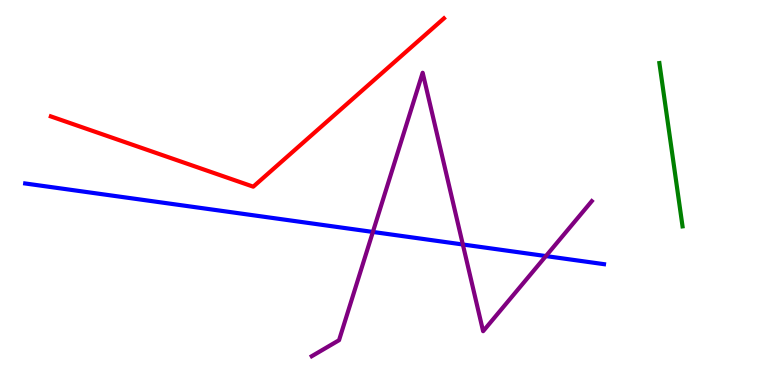[{'lines': ['blue', 'red'], 'intersections': []}, {'lines': ['green', 'red'], 'intersections': []}, {'lines': ['purple', 'red'], 'intersections': []}, {'lines': ['blue', 'green'], 'intersections': []}, {'lines': ['blue', 'purple'], 'intersections': [{'x': 4.81, 'y': 3.98}, {'x': 5.97, 'y': 3.65}, {'x': 7.04, 'y': 3.35}]}, {'lines': ['green', 'purple'], 'intersections': []}]